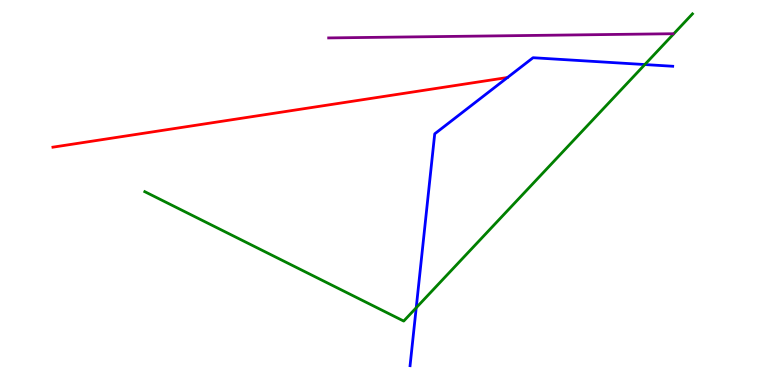[{'lines': ['blue', 'red'], 'intersections': []}, {'lines': ['green', 'red'], 'intersections': []}, {'lines': ['purple', 'red'], 'intersections': []}, {'lines': ['blue', 'green'], 'intersections': [{'x': 5.37, 'y': 2.01}, {'x': 8.32, 'y': 8.32}]}, {'lines': ['blue', 'purple'], 'intersections': []}, {'lines': ['green', 'purple'], 'intersections': []}]